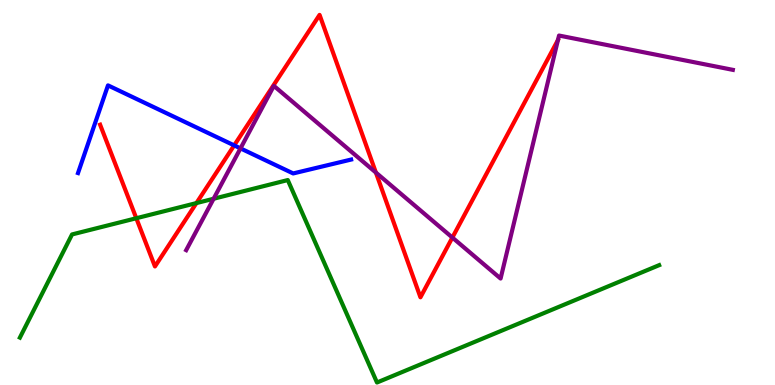[{'lines': ['blue', 'red'], 'intersections': [{'x': 3.02, 'y': 6.22}]}, {'lines': ['green', 'red'], 'intersections': [{'x': 1.76, 'y': 4.33}, {'x': 2.53, 'y': 4.73}]}, {'lines': ['purple', 'red'], 'intersections': [{'x': 4.85, 'y': 5.52}, {'x': 5.84, 'y': 3.83}]}, {'lines': ['blue', 'green'], 'intersections': []}, {'lines': ['blue', 'purple'], 'intersections': [{'x': 3.1, 'y': 6.15}]}, {'lines': ['green', 'purple'], 'intersections': [{'x': 2.76, 'y': 4.84}]}]